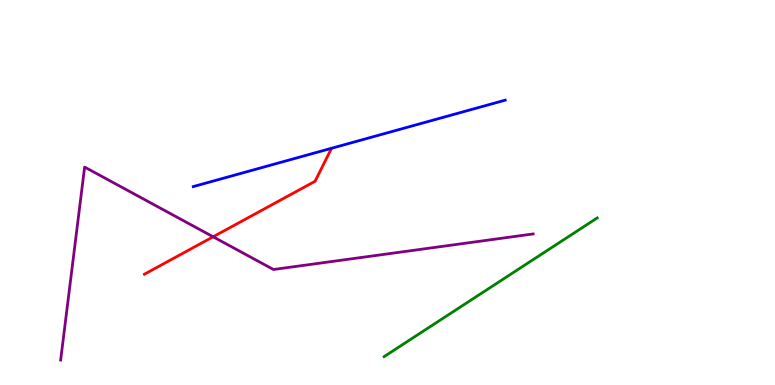[{'lines': ['blue', 'red'], 'intersections': []}, {'lines': ['green', 'red'], 'intersections': []}, {'lines': ['purple', 'red'], 'intersections': [{'x': 2.75, 'y': 3.85}]}, {'lines': ['blue', 'green'], 'intersections': []}, {'lines': ['blue', 'purple'], 'intersections': []}, {'lines': ['green', 'purple'], 'intersections': []}]